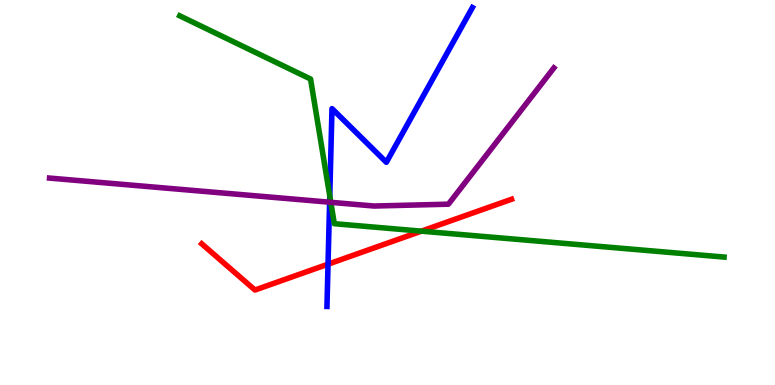[{'lines': ['blue', 'red'], 'intersections': [{'x': 4.23, 'y': 3.14}]}, {'lines': ['green', 'red'], 'intersections': [{'x': 5.44, 'y': 4.0}]}, {'lines': ['purple', 'red'], 'intersections': []}, {'lines': ['blue', 'green'], 'intersections': [{'x': 4.26, 'y': 4.91}]}, {'lines': ['blue', 'purple'], 'intersections': [{'x': 4.25, 'y': 4.75}]}, {'lines': ['green', 'purple'], 'intersections': [{'x': 4.27, 'y': 4.75}]}]